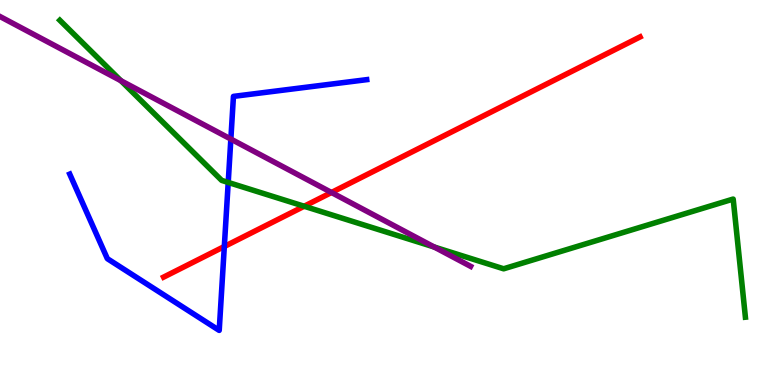[{'lines': ['blue', 'red'], 'intersections': [{'x': 2.89, 'y': 3.6}]}, {'lines': ['green', 'red'], 'intersections': [{'x': 3.92, 'y': 4.64}]}, {'lines': ['purple', 'red'], 'intersections': [{'x': 4.28, 'y': 5.0}]}, {'lines': ['blue', 'green'], 'intersections': [{'x': 2.94, 'y': 5.26}]}, {'lines': ['blue', 'purple'], 'intersections': [{'x': 2.98, 'y': 6.39}]}, {'lines': ['green', 'purple'], 'intersections': [{'x': 1.56, 'y': 7.9}, {'x': 5.6, 'y': 3.58}]}]